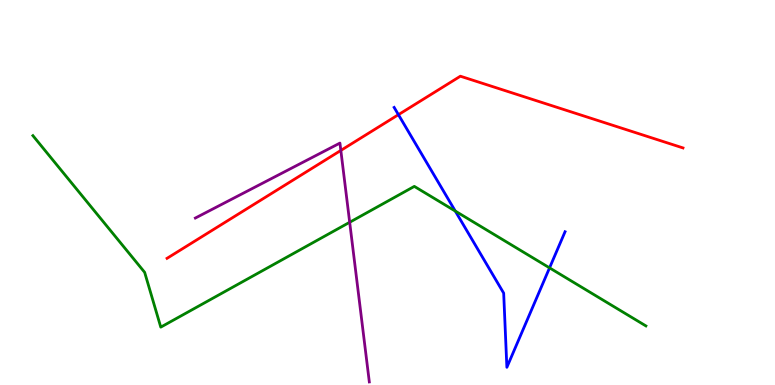[{'lines': ['blue', 'red'], 'intersections': [{'x': 5.14, 'y': 7.02}]}, {'lines': ['green', 'red'], 'intersections': []}, {'lines': ['purple', 'red'], 'intersections': [{'x': 4.4, 'y': 6.09}]}, {'lines': ['blue', 'green'], 'intersections': [{'x': 5.87, 'y': 4.52}, {'x': 7.09, 'y': 3.04}]}, {'lines': ['blue', 'purple'], 'intersections': []}, {'lines': ['green', 'purple'], 'intersections': [{'x': 4.51, 'y': 4.23}]}]